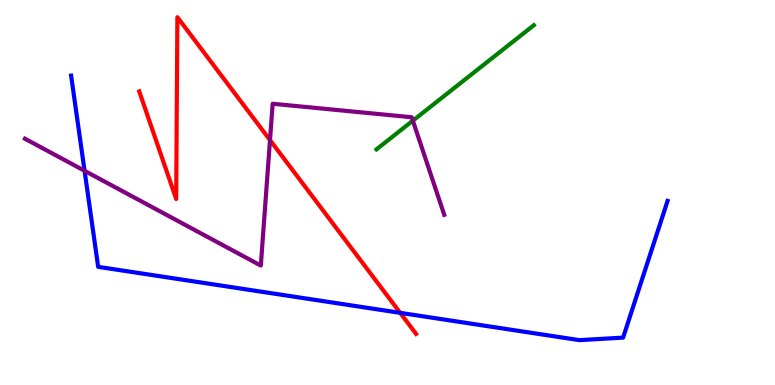[{'lines': ['blue', 'red'], 'intersections': [{'x': 5.16, 'y': 1.87}]}, {'lines': ['green', 'red'], 'intersections': []}, {'lines': ['purple', 'red'], 'intersections': [{'x': 3.48, 'y': 6.36}]}, {'lines': ['blue', 'green'], 'intersections': []}, {'lines': ['blue', 'purple'], 'intersections': [{'x': 1.09, 'y': 5.56}]}, {'lines': ['green', 'purple'], 'intersections': [{'x': 5.33, 'y': 6.87}]}]